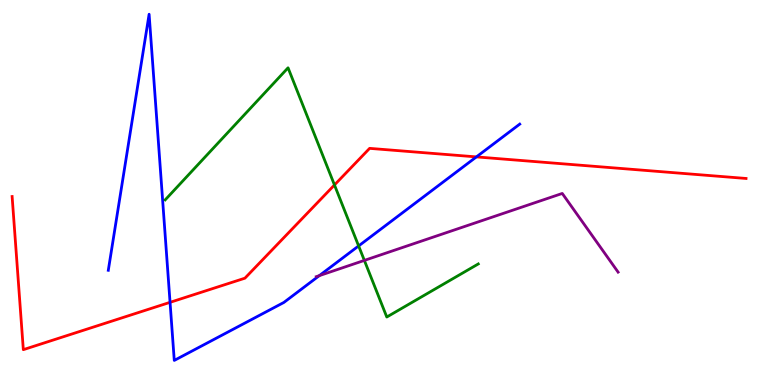[{'lines': ['blue', 'red'], 'intersections': [{'x': 2.19, 'y': 2.15}, {'x': 6.15, 'y': 5.92}]}, {'lines': ['green', 'red'], 'intersections': [{'x': 4.32, 'y': 5.2}]}, {'lines': ['purple', 'red'], 'intersections': []}, {'lines': ['blue', 'green'], 'intersections': [{'x': 4.63, 'y': 3.61}]}, {'lines': ['blue', 'purple'], 'intersections': [{'x': 4.12, 'y': 2.84}]}, {'lines': ['green', 'purple'], 'intersections': [{'x': 4.7, 'y': 3.24}]}]